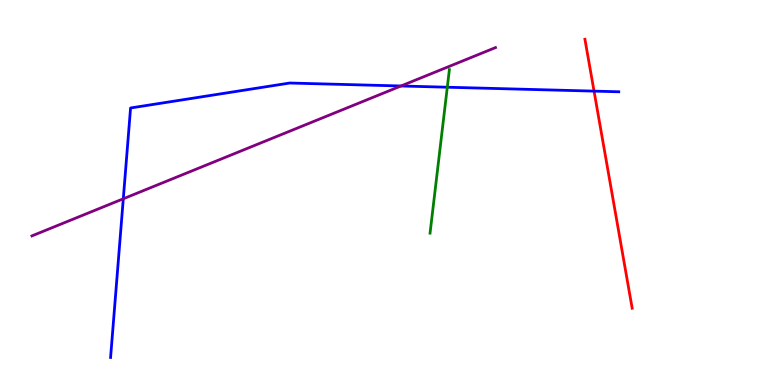[{'lines': ['blue', 'red'], 'intersections': [{'x': 7.67, 'y': 7.63}]}, {'lines': ['green', 'red'], 'intersections': []}, {'lines': ['purple', 'red'], 'intersections': []}, {'lines': ['blue', 'green'], 'intersections': [{'x': 5.77, 'y': 7.73}]}, {'lines': ['blue', 'purple'], 'intersections': [{'x': 1.59, 'y': 4.84}, {'x': 5.17, 'y': 7.77}]}, {'lines': ['green', 'purple'], 'intersections': []}]